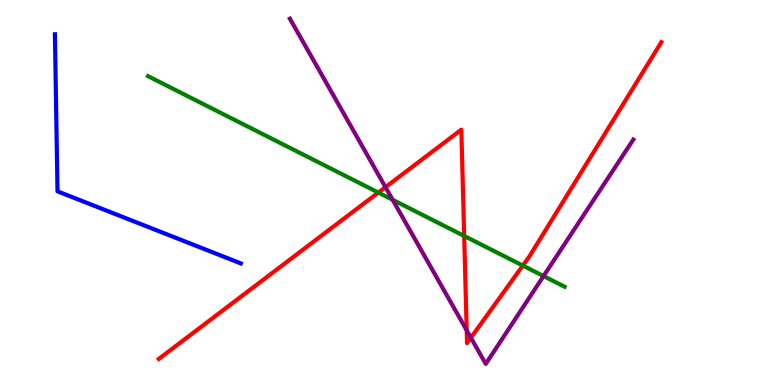[{'lines': ['blue', 'red'], 'intersections': []}, {'lines': ['green', 'red'], 'intersections': [{'x': 4.88, 'y': 5.0}, {'x': 5.99, 'y': 3.87}, {'x': 6.75, 'y': 3.1}]}, {'lines': ['purple', 'red'], 'intersections': [{'x': 4.97, 'y': 5.14}, {'x': 6.02, 'y': 1.42}, {'x': 6.08, 'y': 1.23}]}, {'lines': ['blue', 'green'], 'intersections': []}, {'lines': ['blue', 'purple'], 'intersections': []}, {'lines': ['green', 'purple'], 'intersections': [{'x': 5.07, 'y': 4.81}, {'x': 7.01, 'y': 2.83}]}]